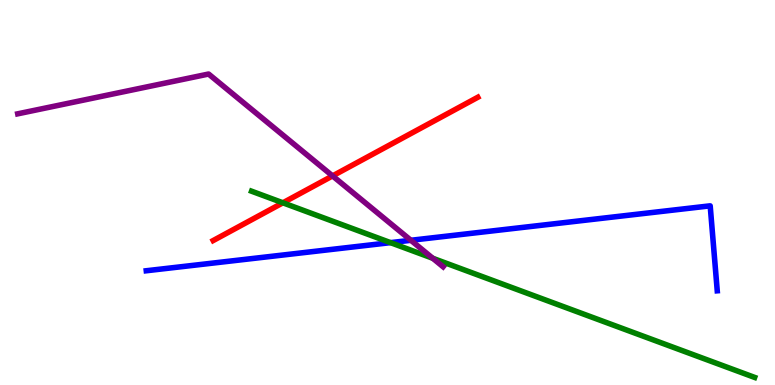[{'lines': ['blue', 'red'], 'intersections': []}, {'lines': ['green', 'red'], 'intersections': [{'x': 3.65, 'y': 4.73}]}, {'lines': ['purple', 'red'], 'intersections': [{'x': 4.29, 'y': 5.43}]}, {'lines': ['blue', 'green'], 'intersections': [{'x': 5.04, 'y': 3.7}]}, {'lines': ['blue', 'purple'], 'intersections': [{'x': 5.3, 'y': 3.76}]}, {'lines': ['green', 'purple'], 'intersections': [{'x': 5.58, 'y': 3.29}]}]